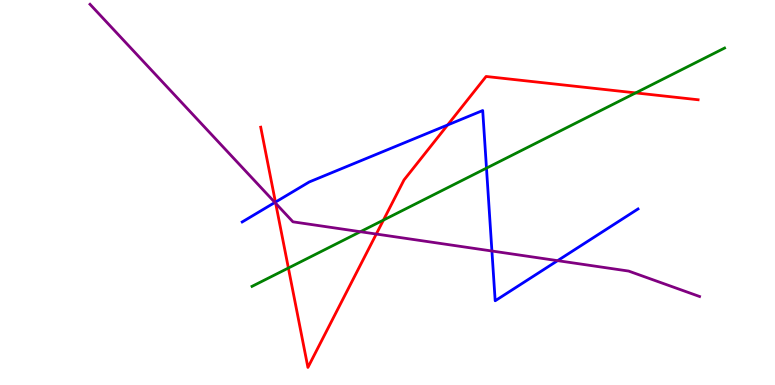[{'lines': ['blue', 'red'], 'intersections': [{'x': 3.55, 'y': 4.75}, {'x': 5.78, 'y': 6.75}]}, {'lines': ['green', 'red'], 'intersections': [{'x': 3.72, 'y': 3.04}, {'x': 4.95, 'y': 4.28}, {'x': 8.2, 'y': 7.59}]}, {'lines': ['purple', 'red'], 'intersections': [{'x': 3.56, 'y': 4.72}, {'x': 4.86, 'y': 3.92}]}, {'lines': ['blue', 'green'], 'intersections': [{'x': 6.28, 'y': 5.63}]}, {'lines': ['blue', 'purple'], 'intersections': [{'x': 3.55, 'y': 4.74}, {'x': 6.35, 'y': 3.48}, {'x': 7.19, 'y': 3.23}]}, {'lines': ['green', 'purple'], 'intersections': [{'x': 4.65, 'y': 3.98}]}]